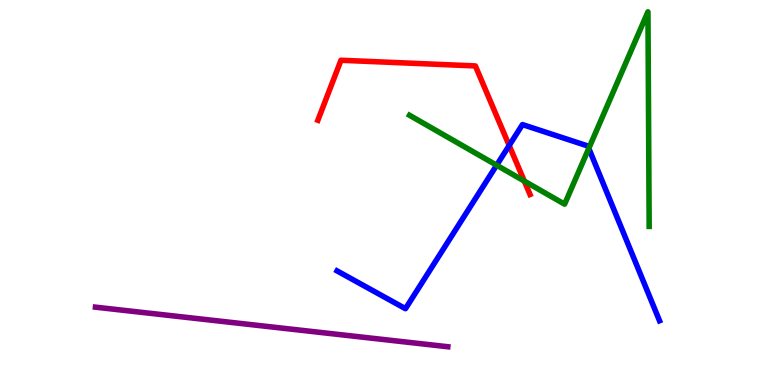[{'lines': ['blue', 'red'], 'intersections': [{'x': 6.57, 'y': 6.22}]}, {'lines': ['green', 'red'], 'intersections': [{'x': 6.77, 'y': 5.3}]}, {'lines': ['purple', 'red'], 'intersections': []}, {'lines': ['blue', 'green'], 'intersections': [{'x': 6.41, 'y': 5.71}, {'x': 7.6, 'y': 6.15}]}, {'lines': ['blue', 'purple'], 'intersections': []}, {'lines': ['green', 'purple'], 'intersections': []}]